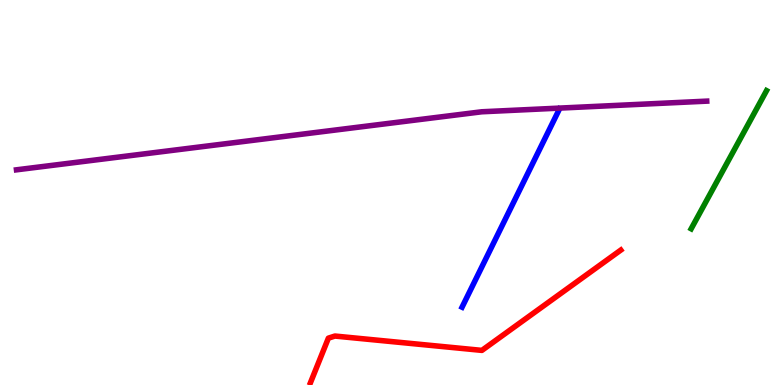[{'lines': ['blue', 'red'], 'intersections': []}, {'lines': ['green', 'red'], 'intersections': []}, {'lines': ['purple', 'red'], 'intersections': []}, {'lines': ['blue', 'green'], 'intersections': []}, {'lines': ['blue', 'purple'], 'intersections': []}, {'lines': ['green', 'purple'], 'intersections': []}]